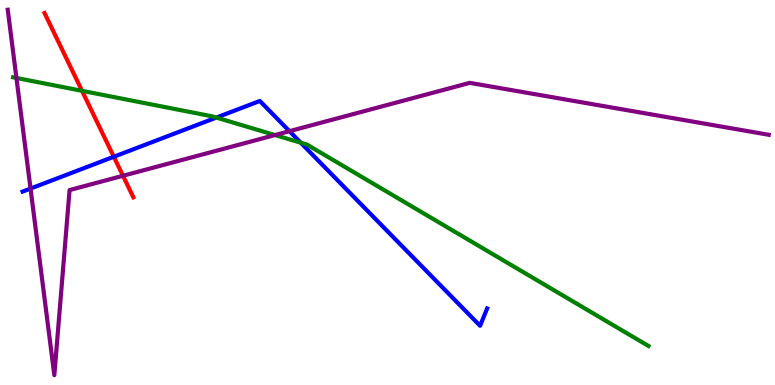[{'lines': ['blue', 'red'], 'intersections': [{'x': 1.47, 'y': 5.93}]}, {'lines': ['green', 'red'], 'intersections': [{'x': 1.06, 'y': 7.64}]}, {'lines': ['purple', 'red'], 'intersections': [{'x': 1.59, 'y': 5.43}]}, {'lines': ['blue', 'green'], 'intersections': [{'x': 2.79, 'y': 6.95}, {'x': 3.88, 'y': 6.29}]}, {'lines': ['blue', 'purple'], 'intersections': [{'x': 0.394, 'y': 5.1}, {'x': 3.73, 'y': 6.59}]}, {'lines': ['green', 'purple'], 'intersections': [{'x': 0.212, 'y': 7.97}, {'x': 3.55, 'y': 6.49}]}]